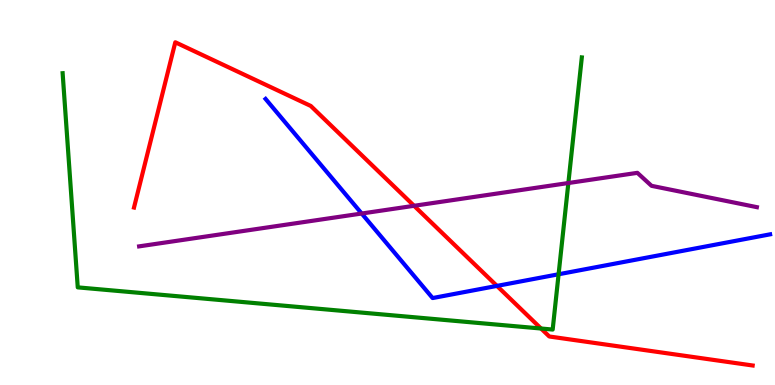[{'lines': ['blue', 'red'], 'intersections': [{'x': 6.41, 'y': 2.57}]}, {'lines': ['green', 'red'], 'intersections': [{'x': 6.98, 'y': 1.47}]}, {'lines': ['purple', 'red'], 'intersections': [{'x': 5.34, 'y': 4.65}]}, {'lines': ['blue', 'green'], 'intersections': [{'x': 7.21, 'y': 2.88}]}, {'lines': ['blue', 'purple'], 'intersections': [{'x': 4.67, 'y': 4.45}]}, {'lines': ['green', 'purple'], 'intersections': [{'x': 7.33, 'y': 5.25}]}]